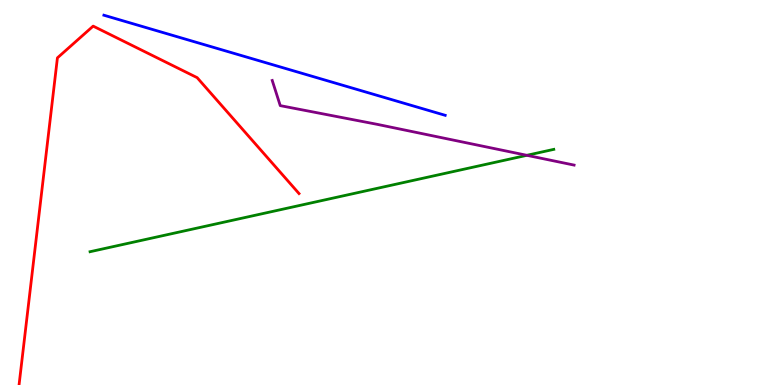[{'lines': ['blue', 'red'], 'intersections': []}, {'lines': ['green', 'red'], 'intersections': []}, {'lines': ['purple', 'red'], 'intersections': []}, {'lines': ['blue', 'green'], 'intersections': []}, {'lines': ['blue', 'purple'], 'intersections': []}, {'lines': ['green', 'purple'], 'intersections': [{'x': 6.8, 'y': 5.97}]}]